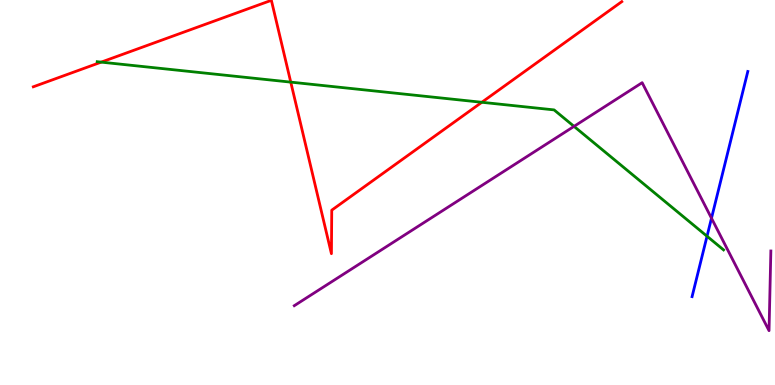[{'lines': ['blue', 'red'], 'intersections': []}, {'lines': ['green', 'red'], 'intersections': [{'x': 1.31, 'y': 8.39}, {'x': 3.75, 'y': 7.87}, {'x': 6.22, 'y': 7.34}]}, {'lines': ['purple', 'red'], 'intersections': []}, {'lines': ['blue', 'green'], 'intersections': [{'x': 9.12, 'y': 3.86}]}, {'lines': ['blue', 'purple'], 'intersections': [{'x': 9.18, 'y': 4.33}]}, {'lines': ['green', 'purple'], 'intersections': [{'x': 7.41, 'y': 6.72}]}]